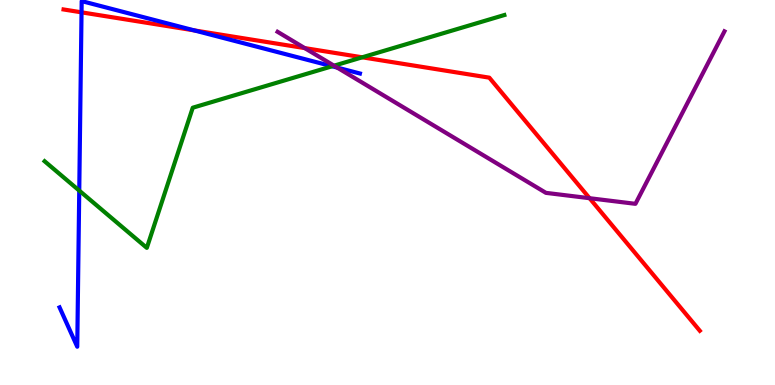[{'lines': ['blue', 'red'], 'intersections': [{'x': 1.05, 'y': 9.68}, {'x': 2.51, 'y': 9.21}]}, {'lines': ['green', 'red'], 'intersections': [{'x': 4.67, 'y': 8.51}]}, {'lines': ['purple', 'red'], 'intersections': [{'x': 3.93, 'y': 8.75}, {'x': 7.61, 'y': 4.85}]}, {'lines': ['blue', 'green'], 'intersections': [{'x': 1.02, 'y': 5.05}, {'x': 4.29, 'y': 8.28}]}, {'lines': ['blue', 'purple'], 'intersections': [{'x': 4.35, 'y': 8.24}]}, {'lines': ['green', 'purple'], 'intersections': [{'x': 4.31, 'y': 8.29}]}]